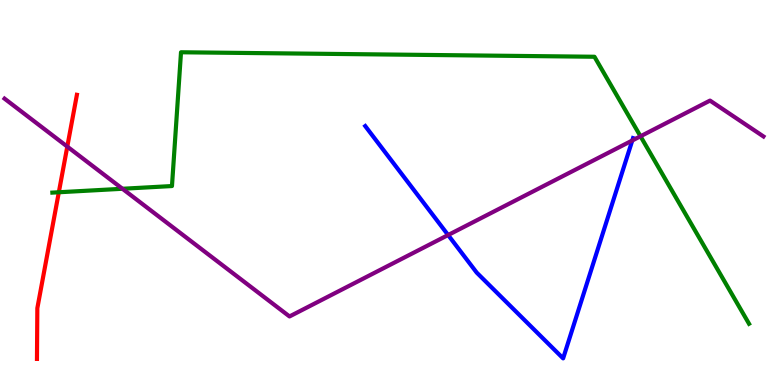[{'lines': ['blue', 'red'], 'intersections': []}, {'lines': ['green', 'red'], 'intersections': [{'x': 0.759, 'y': 5.01}]}, {'lines': ['purple', 'red'], 'intersections': [{'x': 0.868, 'y': 6.19}]}, {'lines': ['blue', 'green'], 'intersections': []}, {'lines': ['blue', 'purple'], 'intersections': [{'x': 5.78, 'y': 3.9}, {'x': 8.16, 'y': 6.35}]}, {'lines': ['green', 'purple'], 'intersections': [{'x': 1.58, 'y': 5.1}, {'x': 8.26, 'y': 6.46}]}]